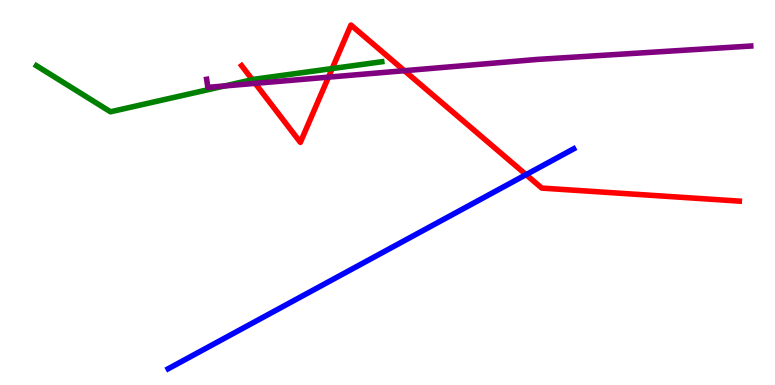[{'lines': ['blue', 'red'], 'intersections': [{'x': 6.79, 'y': 5.46}]}, {'lines': ['green', 'red'], 'intersections': [{'x': 3.26, 'y': 7.93}, {'x': 4.29, 'y': 8.22}]}, {'lines': ['purple', 'red'], 'intersections': [{'x': 3.29, 'y': 7.83}, {'x': 4.24, 'y': 8.0}, {'x': 5.22, 'y': 8.16}]}, {'lines': ['blue', 'green'], 'intersections': []}, {'lines': ['blue', 'purple'], 'intersections': []}, {'lines': ['green', 'purple'], 'intersections': [{'x': 2.9, 'y': 7.77}]}]